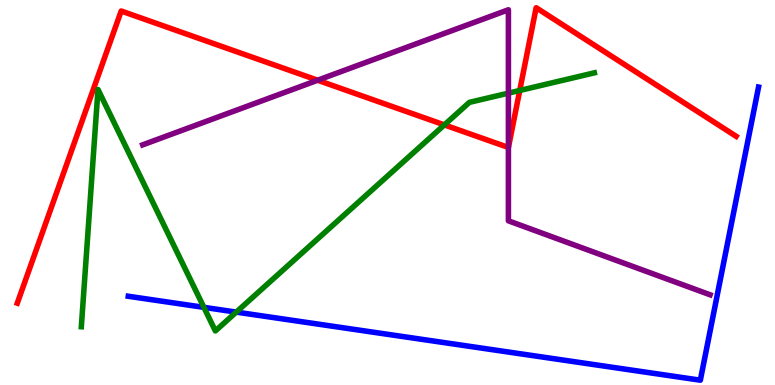[{'lines': ['blue', 'red'], 'intersections': []}, {'lines': ['green', 'red'], 'intersections': [{'x': 5.73, 'y': 6.76}, {'x': 6.71, 'y': 7.65}]}, {'lines': ['purple', 'red'], 'intersections': [{'x': 4.1, 'y': 7.92}, {'x': 6.56, 'y': 6.17}]}, {'lines': ['blue', 'green'], 'intersections': [{'x': 2.63, 'y': 2.02}, {'x': 3.05, 'y': 1.89}]}, {'lines': ['blue', 'purple'], 'intersections': []}, {'lines': ['green', 'purple'], 'intersections': [{'x': 6.56, 'y': 7.58}]}]